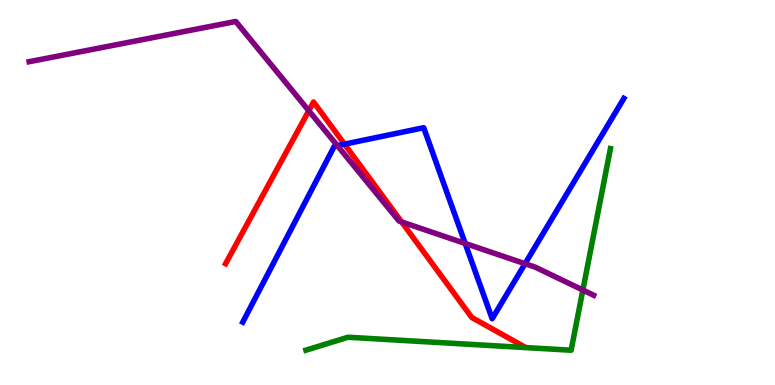[{'lines': ['blue', 'red'], 'intersections': [{'x': 4.45, 'y': 6.26}]}, {'lines': ['green', 'red'], 'intersections': []}, {'lines': ['purple', 'red'], 'intersections': [{'x': 3.98, 'y': 7.12}, {'x': 5.18, 'y': 4.24}]}, {'lines': ['blue', 'green'], 'intersections': []}, {'lines': ['blue', 'purple'], 'intersections': [{'x': 4.35, 'y': 6.22}, {'x': 6.0, 'y': 3.68}, {'x': 6.77, 'y': 3.15}]}, {'lines': ['green', 'purple'], 'intersections': [{'x': 7.52, 'y': 2.47}]}]